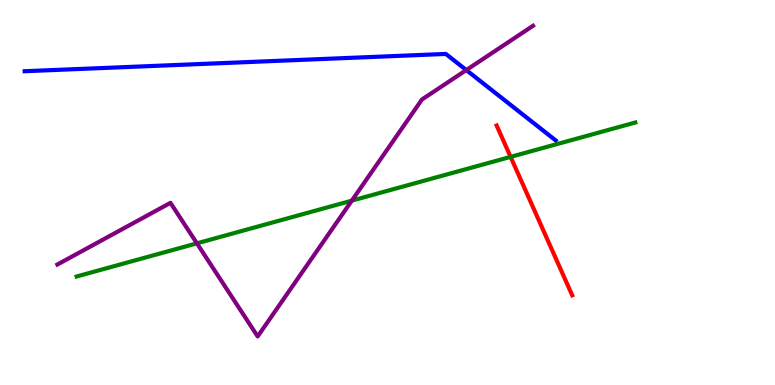[{'lines': ['blue', 'red'], 'intersections': []}, {'lines': ['green', 'red'], 'intersections': [{'x': 6.59, 'y': 5.93}]}, {'lines': ['purple', 'red'], 'intersections': []}, {'lines': ['blue', 'green'], 'intersections': []}, {'lines': ['blue', 'purple'], 'intersections': [{'x': 6.02, 'y': 8.18}]}, {'lines': ['green', 'purple'], 'intersections': [{'x': 2.54, 'y': 3.68}, {'x': 4.54, 'y': 4.79}]}]